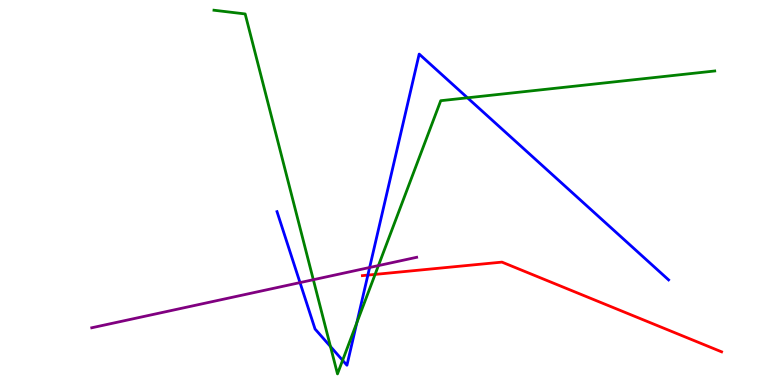[{'lines': ['blue', 'red'], 'intersections': [{'x': 4.75, 'y': 2.85}]}, {'lines': ['green', 'red'], 'intersections': [{'x': 4.84, 'y': 2.87}]}, {'lines': ['purple', 'red'], 'intersections': []}, {'lines': ['blue', 'green'], 'intersections': [{'x': 4.26, 'y': 0.999}, {'x': 4.42, 'y': 0.641}, {'x': 4.6, 'y': 1.62}, {'x': 6.03, 'y': 7.46}]}, {'lines': ['blue', 'purple'], 'intersections': [{'x': 3.87, 'y': 2.66}, {'x': 4.77, 'y': 3.05}]}, {'lines': ['green', 'purple'], 'intersections': [{'x': 4.04, 'y': 2.73}, {'x': 4.88, 'y': 3.1}]}]